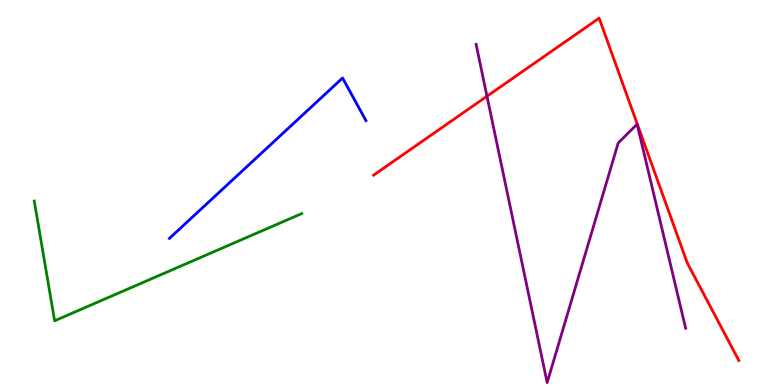[{'lines': ['blue', 'red'], 'intersections': []}, {'lines': ['green', 'red'], 'intersections': []}, {'lines': ['purple', 'red'], 'intersections': [{'x': 6.28, 'y': 7.5}]}, {'lines': ['blue', 'green'], 'intersections': []}, {'lines': ['blue', 'purple'], 'intersections': []}, {'lines': ['green', 'purple'], 'intersections': []}]